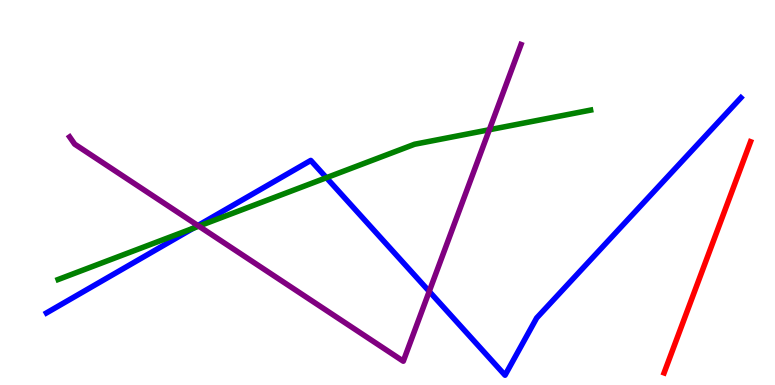[{'lines': ['blue', 'red'], 'intersections': []}, {'lines': ['green', 'red'], 'intersections': []}, {'lines': ['purple', 'red'], 'intersections': []}, {'lines': ['blue', 'green'], 'intersections': [{'x': 2.49, 'y': 4.07}, {'x': 4.21, 'y': 5.38}]}, {'lines': ['blue', 'purple'], 'intersections': [{'x': 2.55, 'y': 4.14}, {'x': 5.54, 'y': 2.43}]}, {'lines': ['green', 'purple'], 'intersections': [{'x': 2.57, 'y': 4.13}, {'x': 6.31, 'y': 6.63}]}]